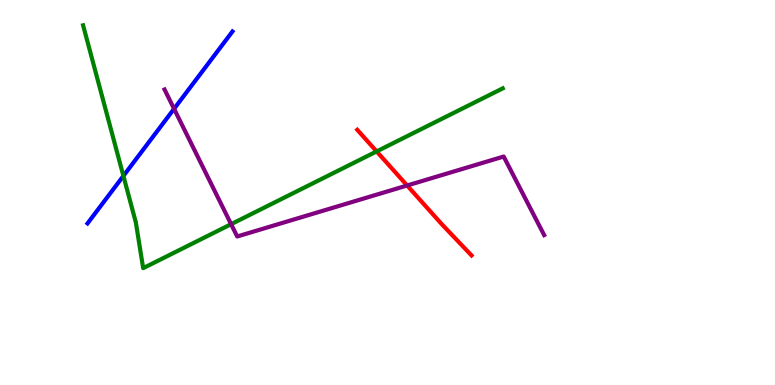[{'lines': ['blue', 'red'], 'intersections': []}, {'lines': ['green', 'red'], 'intersections': [{'x': 4.86, 'y': 6.07}]}, {'lines': ['purple', 'red'], 'intersections': [{'x': 5.25, 'y': 5.18}]}, {'lines': ['blue', 'green'], 'intersections': [{'x': 1.59, 'y': 5.43}]}, {'lines': ['blue', 'purple'], 'intersections': [{'x': 2.25, 'y': 7.17}]}, {'lines': ['green', 'purple'], 'intersections': [{'x': 2.98, 'y': 4.18}]}]